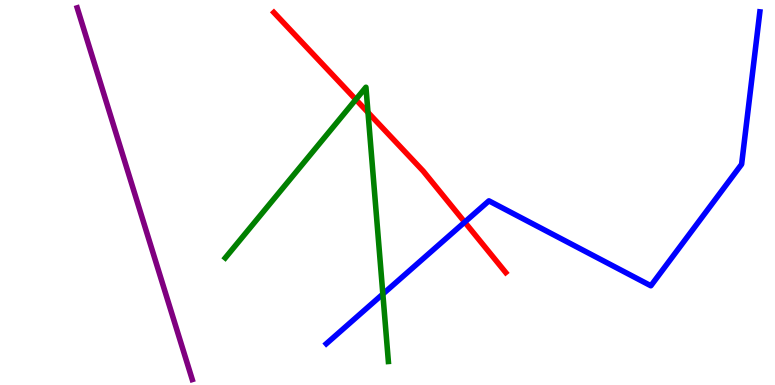[{'lines': ['blue', 'red'], 'intersections': [{'x': 6.0, 'y': 4.23}]}, {'lines': ['green', 'red'], 'intersections': [{'x': 4.59, 'y': 7.42}, {'x': 4.75, 'y': 7.08}]}, {'lines': ['purple', 'red'], 'intersections': []}, {'lines': ['blue', 'green'], 'intersections': [{'x': 4.94, 'y': 2.36}]}, {'lines': ['blue', 'purple'], 'intersections': []}, {'lines': ['green', 'purple'], 'intersections': []}]